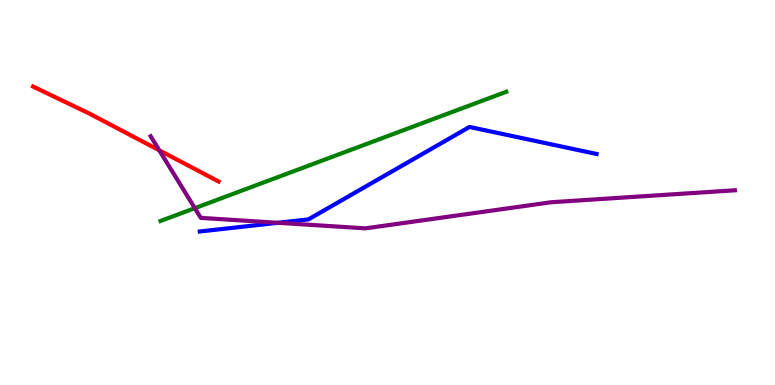[{'lines': ['blue', 'red'], 'intersections': []}, {'lines': ['green', 'red'], 'intersections': []}, {'lines': ['purple', 'red'], 'intersections': [{'x': 2.06, 'y': 6.1}]}, {'lines': ['blue', 'green'], 'intersections': []}, {'lines': ['blue', 'purple'], 'intersections': [{'x': 3.59, 'y': 4.21}]}, {'lines': ['green', 'purple'], 'intersections': [{'x': 2.51, 'y': 4.59}]}]